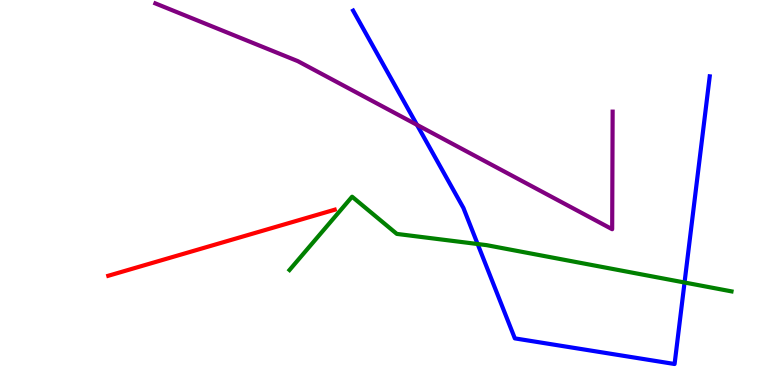[{'lines': ['blue', 'red'], 'intersections': []}, {'lines': ['green', 'red'], 'intersections': []}, {'lines': ['purple', 'red'], 'intersections': []}, {'lines': ['blue', 'green'], 'intersections': [{'x': 6.16, 'y': 3.66}, {'x': 8.83, 'y': 2.66}]}, {'lines': ['blue', 'purple'], 'intersections': [{'x': 5.38, 'y': 6.76}]}, {'lines': ['green', 'purple'], 'intersections': []}]